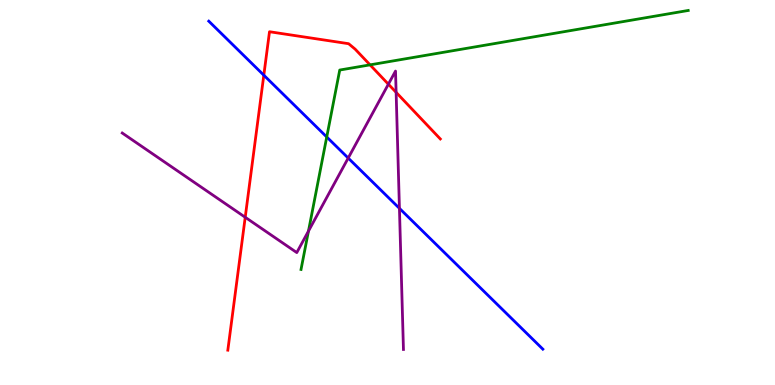[{'lines': ['blue', 'red'], 'intersections': [{'x': 3.4, 'y': 8.05}]}, {'lines': ['green', 'red'], 'intersections': [{'x': 4.77, 'y': 8.32}]}, {'lines': ['purple', 'red'], 'intersections': [{'x': 3.16, 'y': 4.36}, {'x': 5.01, 'y': 7.81}, {'x': 5.11, 'y': 7.6}]}, {'lines': ['blue', 'green'], 'intersections': [{'x': 4.22, 'y': 6.44}]}, {'lines': ['blue', 'purple'], 'intersections': [{'x': 4.49, 'y': 5.89}, {'x': 5.15, 'y': 4.59}]}, {'lines': ['green', 'purple'], 'intersections': [{'x': 3.98, 'y': 4.0}]}]